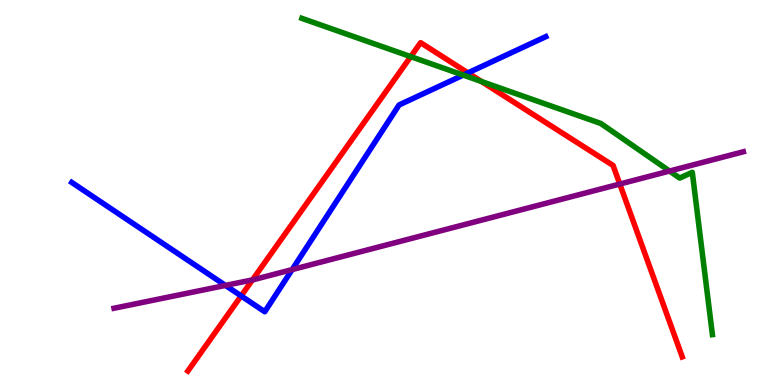[{'lines': ['blue', 'red'], 'intersections': [{'x': 3.11, 'y': 2.31}, {'x': 6.04, 'y': 8.11}]}, {'lines': ['green', 'red'], 'intersections': [{'x': 5.3, 'y': 8.53}, {'x': 6.21, 'y': 7.88}]}, {'lines': ['purple', 'red'], 'intersections': [{'x': 3.26, 'y': 2.73}, {'x': 8.0, 'y': 5.22}]}, {'lines': ['blue', 'green'], 'intersections': [{'x': 5.98, 'y': 8.05}]}, {'lines': ['blue', 'purple'], 'intersections': [{'x': 2.91, 'y': 2.59}, {'x': 3.77, 'y': 3.0}]}, {'lines': ['green', 'purple'], 'intersections': [{'x': 8.64, 'y': 5.56}]}]